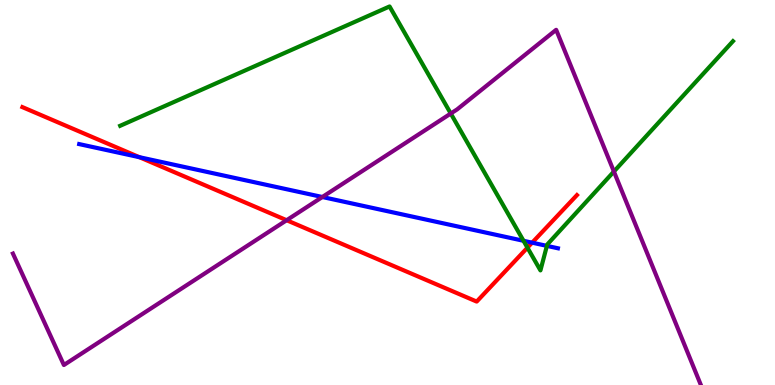[{'lines': ['blue', 'red'], 'intersections': [{'x': 1.8, 'y': 5.92}, {'x': 6.87, 'y': 3.7}]}, {'lines': ['green', 'red'], 'intersections': [{'x': 6.81, 'y': 3.57}]}, {'lines': ['purple', 'red'], 'intersections': [{'x': 3.7, 'y': 4.28}]}, {'lines': ['blue', 'green'], 'intersections': [{'x': 6.76, 'y': 3.75}, {'x': 7.06, 'y': 3.61}]}, {'lines': ['blue', 'purple'], 'intersections': [{'x': 4.16, 'y': 4.88}]}, {'lines': ['green', 'purple'], 'intersections': [{'x': 5.82, 'y': 7.05}, {'x': 7.92, 'y': 5.54}]}]